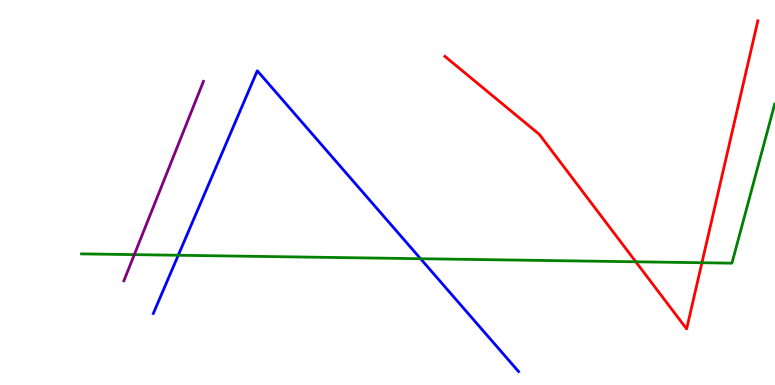[{'lines': ['blue', 'red'], 'intersections': []}, {'lines': ['green', 'red'], 'intersections': [{'x': 8.2, 'y': 3.2}, {'x': 9.06, 'y': 3.18}]}, {'lines': ['purple', 'red'], 'intersections': []}, {'lines': ['blue', 'green'], 'intersections': [{'x': 2.3, 'y': 3.37}, {'x': 5.43, 'y': 3.28}]}, {'lines': ['blue', 'purple'], 'intersections': []}, {'lines': ['green', 'purple'], 'intersections': [{'x': 1.73, 'y': 3.39}]}]